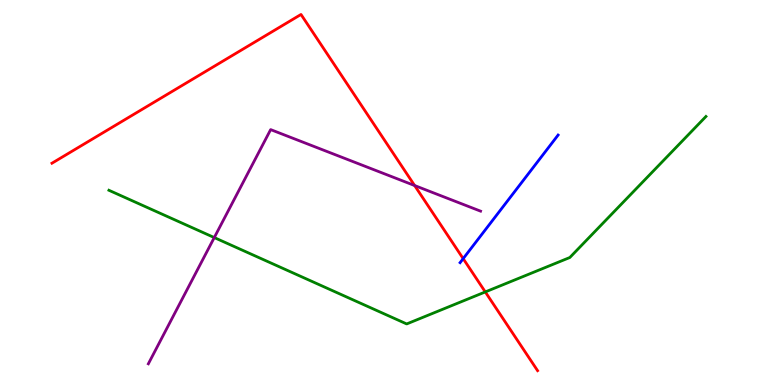[{'lines': ['blue', 'red'], 'intersections': [{'x': 5.98, 'y': 3.28}]}, {'lines': ['green', 'red'], 'intersections': [{'x': 6.26, 'y': 2.42}]}, {'lines': ['purple', 'red'], 'intersections': [{'x': 5.35, 'y': 5.18}]}, {'lines': ['blue', 'green'], 'intersections': []}, {'lines': ['blue', 'purple'], 'intersections': []}, {'lines': ['green', 'purple'], 'intersections': [{'x': 2.76, 'y': 3.83}]}]